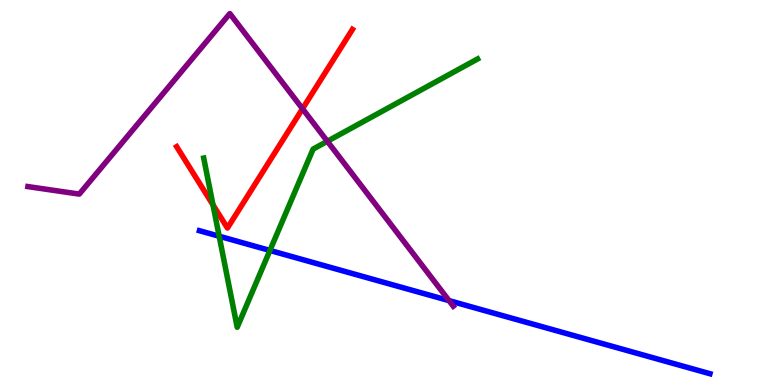[{'lines': ['blue', 'red'], 'intersections': []}, {'lines': ['green', 'red'], 'intersections': [{'x': 2.75, 'y': 4.68}]}, {'lines': ['purple', 'red'], 'intersections': [{'x': 3.9, 'y': 7.18}]}, {'lines': ['blue', 'green'], 'intersections': [{'x': 2.83, 'y': 3.86}, {'x': 3.48, 'y': 3.49}]}, {'lines': ['blue', 'purple'], 'intersections': [{'x': 5.79, 'y': 2.19}]}, {'lines': ['green', 'purple'], 'intersections': [{'x': 4.22, 'y': 6.33}]}]